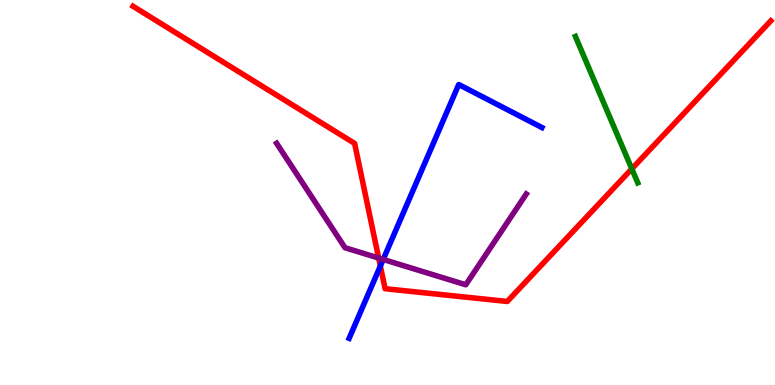[{'lines': ['blue', 'red'], 'intersections': [{'x': 4.91, 'y': 3.09}]}, {'lines': ['green', 'red'], 'intersections': [{'x': 8.15, 'y': 5.61}]}, {'lines': ['purple', 'red'], 'intersections': [{'x': 4.89, 'y': 3.3}]}, {'lines': ['blue', 'green'], 'intersections': []}, {'lines': ['blue', 'purple'], 'intersections': [{'x': 4.94, 'y': 3.26}]}, {'lines': ['green', 'purple'], 'intersections': []}]